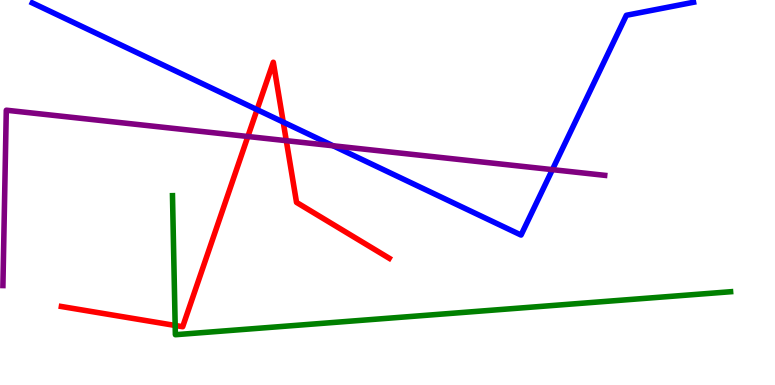[{'lines': ['blue', 'red'], 'intersections': [{'x': 3.32, 'y': 7.15}, {'x': 3.65, 'y': 6.83}]}, {'lines': ['green', 'red'], 'intersections': [{'x': 2.26, 'y': 1.55}]}, {'lines': ['purple', 'red'], 'intersections': [{'x': 3.2, 'y': 6.45}, {'x': 3.69, 'y': 6.35}]}, {'lines': ['blue', 'green'], 'intersections': []}, {'lines': ['blue', 'purple'], 'intersections': [{'x': 4.3, 'y': 6.21}, {'x': 7.13, 'y': 5.59}]}, {'lines': ['green', 'purple'], 'intersections': []}]